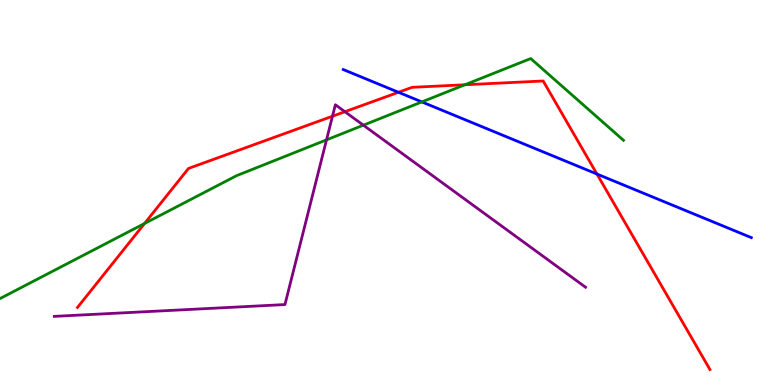[{'lines': ['blue', 'red'], 'intersections': [{'x': 5.14, 'y': 7.6}, {'x': 7.7, 'y': 5.48}]}, {'lines': ['green', 'red'], 'intersections': [{'x': 1.86, 'y': 4.19}, {'x': 6.0, 'y': 7.8}]}, {'lines': ['purple', 'red'], 'intersections': [{'x': 4.29, 'y': 6.98}, {'x': 4.45, 'y': 7.1}]}, {'lines': ['blue', 'green'], 'intersections': [{'x': 5.44, 'y': 7.35}]}, {'lines': ['blue', 'purple'], 'intersections': []}, {'lines': ['green', 'purple'], 'intersections': [{'x': 4.21, 'y': 6.37}, {'x': 4.69, 'y': 6.75}]}]